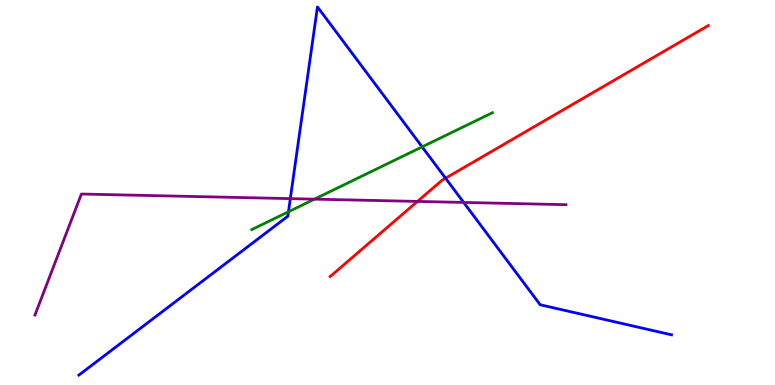[{'lines': ['blue', 'red'], 'intersections': [{'x': 5.75, 'y': 5.37}]}, {'lines': ['green', 'red'], 'intersections': []}, {'lines': ['purple', 'red'], 'intersections': [{'x': 5.39, 'y': 4.77}]}, {'lines': ['blue', 'green'], 'intersections': [{'x': 3.72, 'y': 4.5}, {'x': 5.45, 'y': 6.18}]}, {'lines': ['blue', 'purple'], 'intersections': [{'x': 3.75, 'y': 4.84}, {'x': 5.98, 'y': 4.74}]}, {'lines': ['green', 'purple'], 'intersections': [{'x': 4.06, 'y': 4.83}]}]